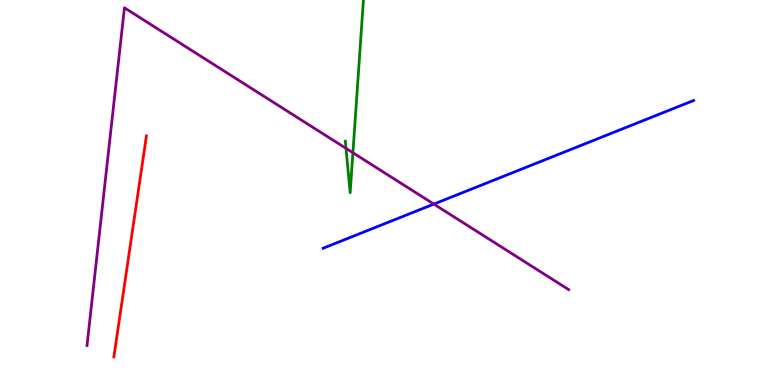[{'lines': ['blue', 'red'], 'intersections': []}, {'lines': ['green', 'red'], 'intersections': []}, {'lines': ['purple', 'red'], 'intersections': []}, {'lines': ['blue', 'green'], 'intersections': []}, {'lines': ['blue', 'purple'], 'intersections': [{'x': 5.6, 'y': 4.7}]}, {'lines': ['green', 'purple'], 'intersections': [{'x': 4.46, 'y': 6.15}, {'x': 4.55, 'y': 6.03}]}]